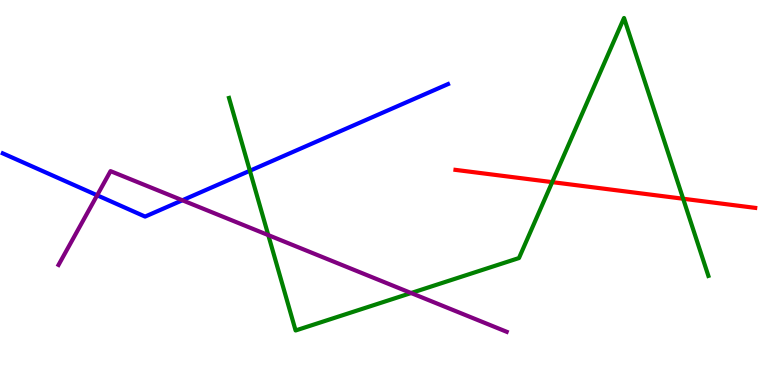[{'lines': ['blue', 'red'], 'intersections': []}, {'lines': ['green', 'red'], 'intersections': [{'x': 7.13, 'y': 5.27}, {'x': 8.81, 'y': 4.84}]}, {'lines': ['purple', 'red'], 'intersections': []}, {'lines': ['blue', 'green'], 'intersections': [{'x': 3.22, 'y': 5.56}]}, {'lines': ['blue', 'purple'], 'intersections': [{'x': 1.25, 'y': 4.93}, {'x': 2.35, 'y': 4.8}]}, {'lines': ['green', 'purple'], 'intersections': [{'x': 3.46, 'y': 3.89}, {'x': 5.3, 'y': 2.39}]}]